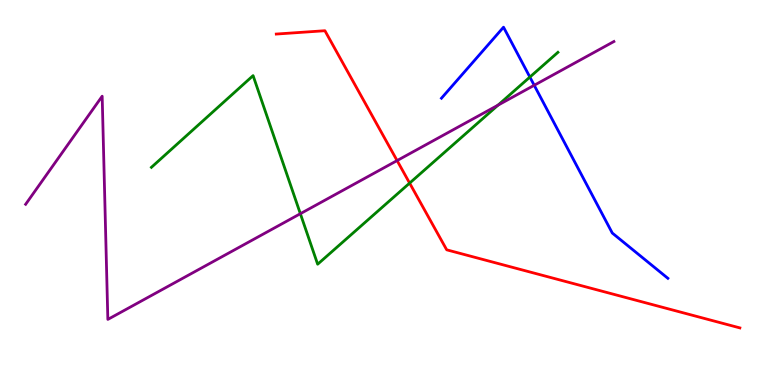[{'lines': ['blue', 'red'], 'intersections': []}, {'lines': ['green', 'red'], 'intersections': [{'x': 5.29, 'y': 5.24}]}, {'lines': ['purple', 'red'], 'intersections': [{'x': 5.12, 'y': 5.83}]}, {'lines': ['blue', 'green'], 'intersections': [{'x': 6.84, 'y': 8.0}]}, {'lines': ['blue', 'purple'], 'intersections': [{'x': 6.89, 'y': 7.78}]}, {'lines': ['green', 'purple'], 'intersections': [{'x': 3.88, 'y': 4.45}, {'x': 6.43, 'y': 7.27}]}]